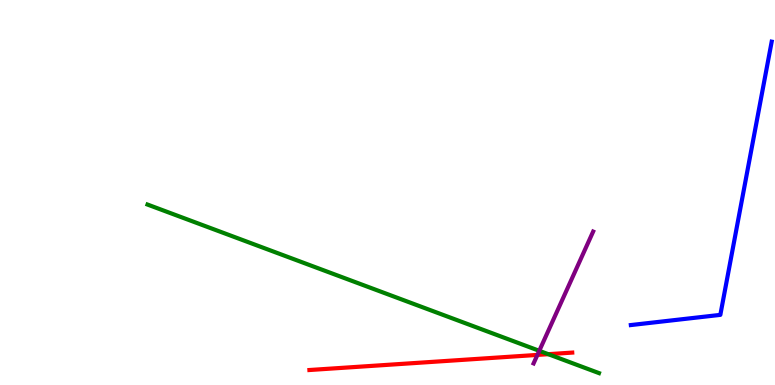[{'lines': ['blue', 'red'], 'intersections': []}, {'lines': ['green', 'red'], 'intersections': [{'x': 7.07, 'y': 0.8}]}, {'lines': ['purple', 'red'], 'intersections': [{'x': 6.93, 'y': 0.782}]}, {'lines': ['blue', 'green'], 'intersections': []}, {'lines': ['blue', 'purple'], 'intersections': []}, {'lines': ['green', 'purple'], 'intersections': [{'x': 6.96, 'y': 0.888}]}]